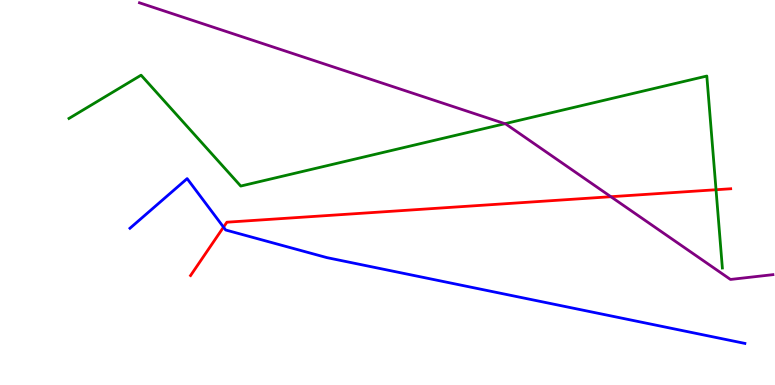[{'lines': ['blue', 'red'], 'intersections': [{'x': 2.88, 'y': 4.1}]}, {'lines': ['green', 'red'], 'intersections': [{'x': 9.24, 'y': 5.07}]}, {'lines': ['purple', 'red'], 'intersections': [{'x': 7.88, 'y': 4.89}]}, {'lines': ['blue', 'green'], 'intersections': []}, {'lines': ['blue', 'purple'], 'intersections': []}, {'lines': ['green', 'purple'], 'intersections': [{'x': 6.52, 'y': 6.79}]}]